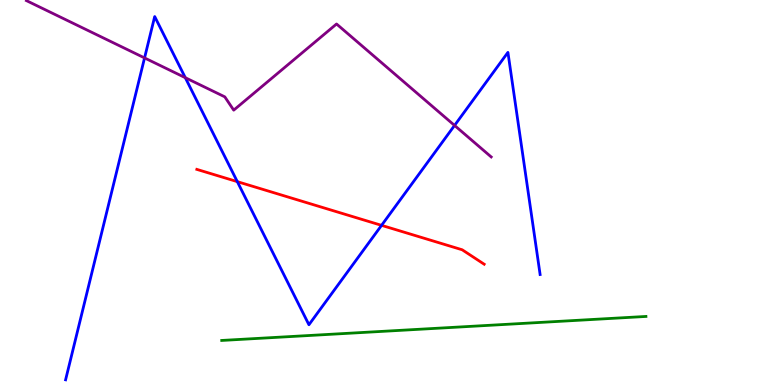[{'lines': ['blue', 'red'], 'intersections': [{'x': 3.06, 'y': 5.28}, {'x': 4.92, 'y': 4.15}]}, {'lines': ['green', 'red'], 'intersections': []}, {'lines': ['purple', 'red'], 'intersections': []}, {'lines': ['blue', 'green'], 'intersections': []}, {'lines': ['blue', 'purple'], 'intersections': [{'x': 1.87, 'y': 8.5}, {'x': 2.39, 'y': 7.98}, {'x': 5.87, 'y': 6.74}]}, {'lines': ['green', 'purple'], 'intersections': []}]